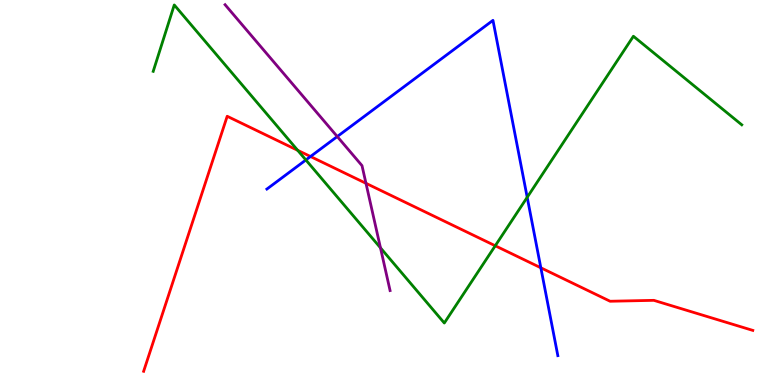[{'lines': ['blue', 'red'], 'intersections': [{'x': 4.01, 'y': 5.93}, {'x': 6.98, 'y': 3.04}]}, {'lines': ['green', 'red'], 'intersections': [{'x': 3.84, 'y': 6.1}, {'x': 6.39, 'y': 3.62}]}, {'lines': ['purple', 'red'], 'intersections': [{'x': 4.72, 'y': 5.24}]}, {'lines': ['blue', 'green'], 'intersections': [{'x': 3.95, 'y': 5.84}, {'x': 6.8, 'y': 4.88}]}, {'lines': ['blue', 'purple'], 'intersections': [{'x': 4.35, 'y': 6.45}]}, {'lines': ['green', 'purple'], 'intersections': [{'x': 4.91, 'y': 3.56}]}]